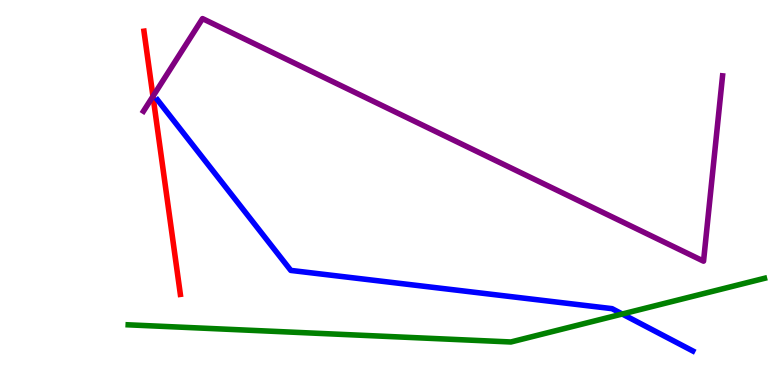[{'lines': ['blue', 'red'], 'intersections': []}, {'lines': ['green', 'red'], 'intersections': []}, {'lines': ['purple', 'red'], 'intersections': [{'x': 1.97, 'y': 7.5}]}, {'lines': ['blue', 'green'], 'intersections': [{'x': 8.03, 'y': 1.84}]}, {'lines': ['blue', 'purple'], 'intersections': []}, {'lines': ['green', 'purple'], 'intersections': []}]